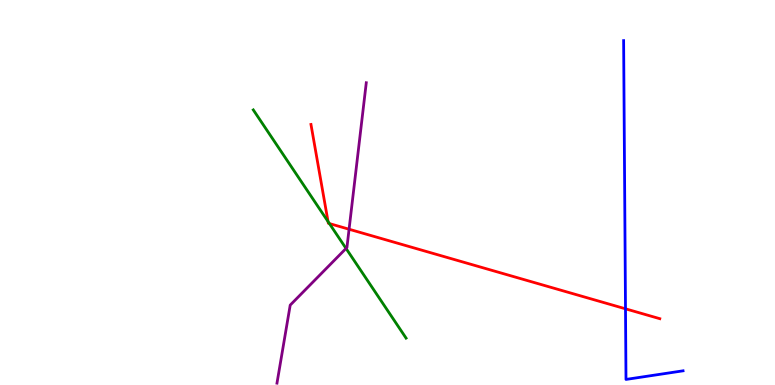[{'lines': ['blue', 'red'], 'intersections': [{'x': 8.07, 'y': 1.98}]}, {'lines': ['green', 'red'], 'intersections': [{'x': 4.23, 'y': 4.25}, {'x': 4.25, 'y': 4.19}]}, {'lines': ['purple', 'red'], 'intersections': [{'x': 4.5, 'y': 4.05}]}, {'lines': ['blue', 'green'], 'intersections': []}, {'lines': ['blue', 'purple'], 'intersections': []}, {'lines': ['green', 'purple'], 'intersections': [{'x': 4.47, 'y': 3.55}]}]